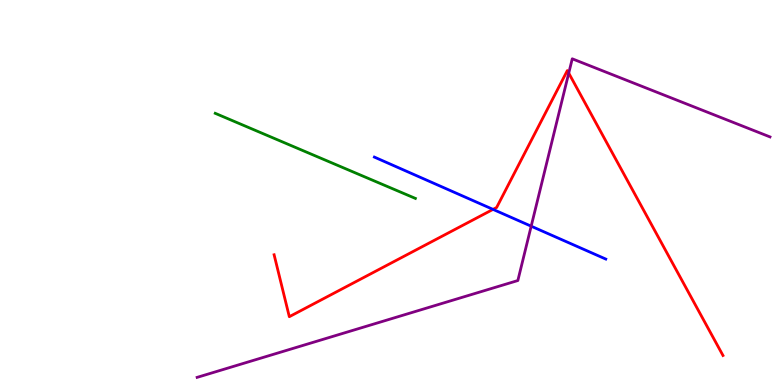[{'lines': ['blue', 'red'], 'intersections': [{'x': 6.36, 'y': 4.56}]}, {'lines': ['green', 'red'], 'intersections': []}, {'lines': ['purple', 'red'], 'intersections': [{'x': 7.34, 'y': 8.1}]}, {'lines': ['blue', 'green'], 'intersections': []}, {'lines': ['blue', 'purple'], 'intersections': [{'x': 6.85, 'y': 4.12}]}, {'lines': ['green', 'purple'], 'intersections': []}]